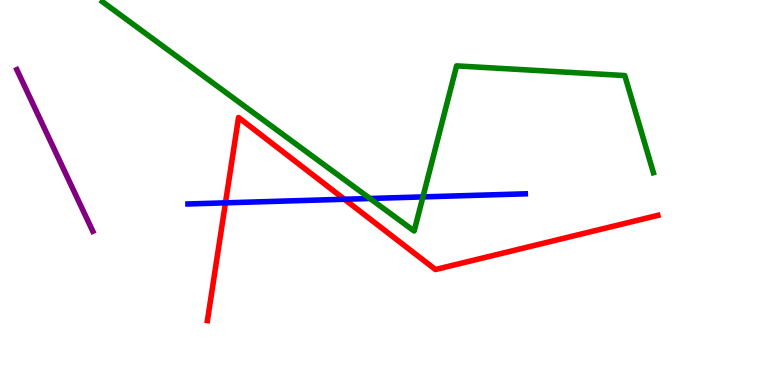[{'lines': ['blue', 'red'], 'intersections': [{'x': 2.91, 'y': 4.73}, {'x': 4.44, 'y': 4.82}]}, {'lines': ['green', 'red'], 'intersections': []}, {'lines': ['purple', 'red'], 'intersections': []}, {'lines': ['blue', 'green'], 'intersections': [{'x': 4.77, 'y': 4.84}, {'x': 5.46, 'y': 4.89}]}, {'lines': ['blue', 'purple'], 'intersections': []}, {'lines': ['green', 'purple'], 'intersections': []}]